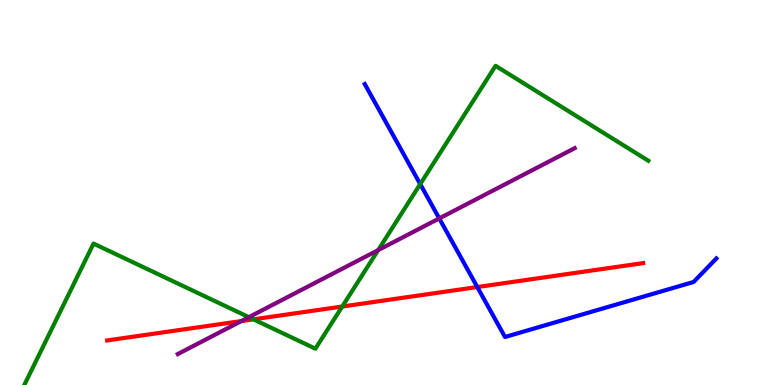[{'lines': ['blue', 'red'], 'intersections': [{'x': 6.16, 'y': 2.54}]}, {'lines': ['green', 'red'], 'intersections': [{'x': 3.27, 'y': 1.71}, {'x': 4.42, 'y': 2.04}]}, {'lines': ['purple', 'red'], 'intersections': [{'x': 3.11, 'y': 1.66}]}, {'lines': ['blue', 'green'], 'intersections': [{'x': 5.42, 'y': 5.22}]}, {'lines': ['blue', 'purple'], 'intersections': [{'x': 5.67, 'y': 4.33}]}, {'lines': ['green', 'purple'], 'intersections': [{'x': 3.21, 'y': 1.76}, {'x': 4.88, 'y': 3.5}]}]